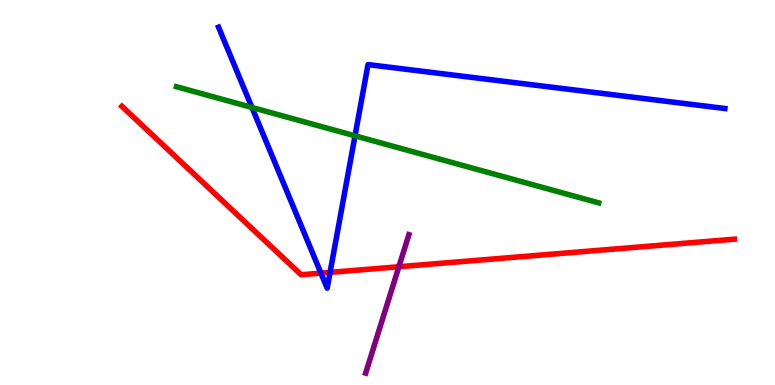[{'lines': ['blue', 'red'], 'intersections': [{'x': 4.14, 'y': 2.91}, {'x': 4.26, 'y': 2.92}]}, {'lines': ['green', 'red'], 'intersections': []}, {'lines': ['purple', 'red'], 'intersections': [{'x': 5.15, 'y': 3.07}]}, {'lines': ['blue', 'green'], 'intersections': [{'x': 3.25, 'y': 7.21}, {'x': 4.58, 'y': 6.47}]}, {'lines': ['blue', 'purple'], 'intersections': []}, {'lines': ['green', 'purple'], 'intersections': []}]